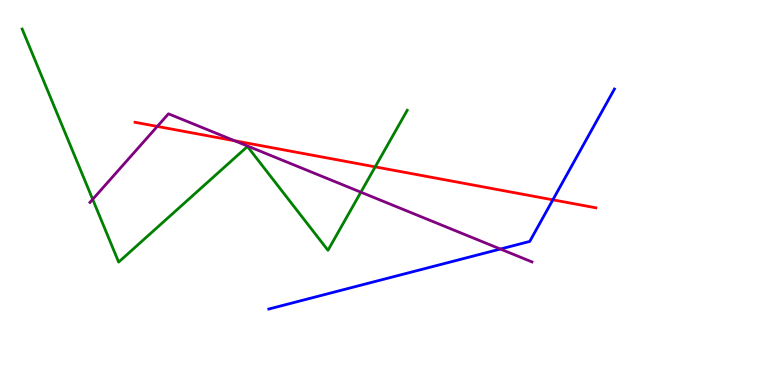[{'lines': ['blue', 'red'], 'intersections': [{'x': 7.13, 'y': 4.81}]}, {'lines': ['green', 'red'], 'intersections': [{'x': 4.84, 'y': 5.67}]}, {'lines': ['purple', 'red'], 'intersections': [{'x': 2.03, 'y': 6.72}, {'x': 3.03, 'y': 6.34}]}, {'lines': ['blue', 'green'], 'intersections': []}, {'lines': ['blue', 'purple'], 'intersections': [{'x': 6.46, 'y': 3.53}]}, {'lines': ['green', 'purple'], 'intersections': [{'x': 1.2, 'y': 4.82}, {'x': 4.66, 'y': 5.01}]}]